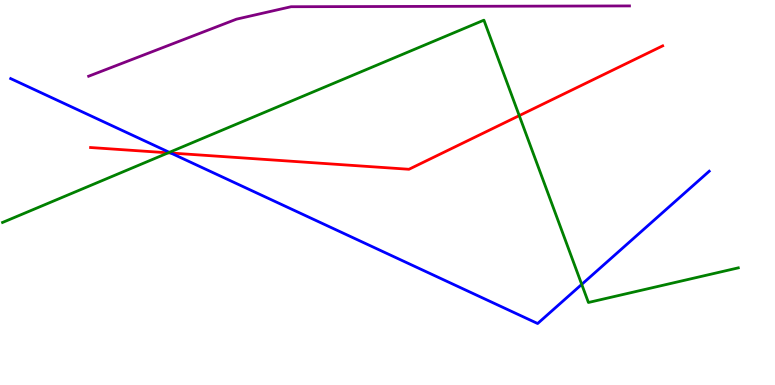[{'lines': ['blue', 'red'], 'intersections': [{'x': 2.2, 'y': 6.03}]}, {'lines': ['green', 'red'], 'intersections': [{'x': 2.17, 'y': 6.03}, {'x': 6.7, 'y': 7.0}]}, {'lines': ['purple', 'red'], 'intersections': []}, {'lines': ['blue', 'green'], 'intersections': [{'x': 2.19, 'y': 6.04}, {'x': 7.51, 'y': 2.61}]}, {'lines': ['blue', 'purple'], 'intersections': []}, {'lines': ['green', 'purple'], 'intersections': []}]